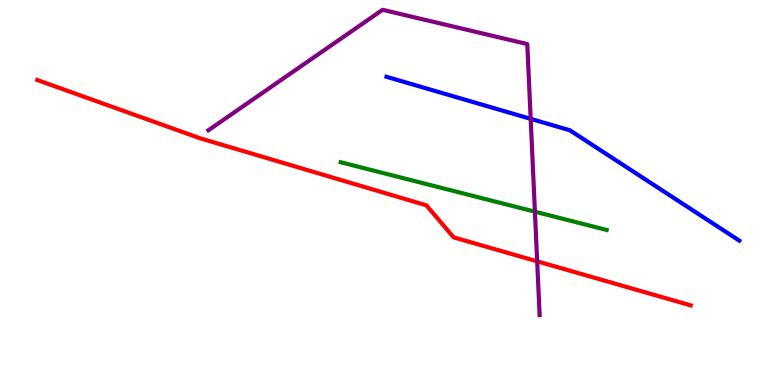[{'lines': ['blue', 'red'], 'intersections': []}, {'lines': ['green', 'red'], 'intersections': []}, {'lines': ['purple', 'red'], 'intersections': [{'x': 6.93, 'y': 3.21}]}, {'lines': ['blue', 'green'], 'intersections': []}, {'lines': ['blue', 'purple'], 'intersections': [{'x': 6.85, 'y': 6.91}]}, {'lines': ['green', 'purple'], 'intersections': [{'x': 6.9, 'y': 4.5}]}]